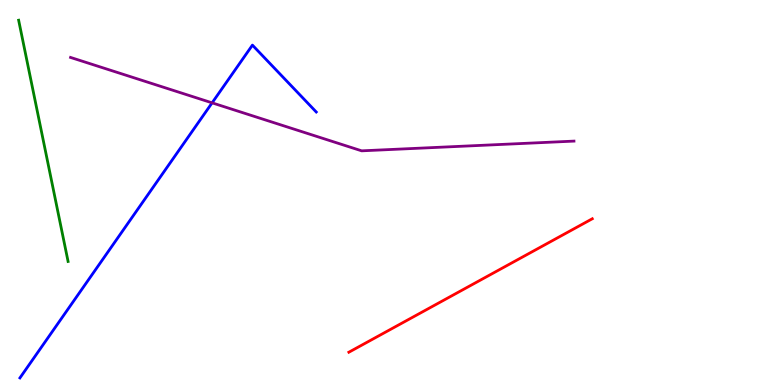[{'lines': ['blue', 'red'], 'intersections': []}, {'lines': ['green', 'red'], 'intersections': []}, {'lines': ['purple', 'red'], 'intersections': []}, {'lines': ['blue', 'green'], 'intersections': []}, {'lines': ['blue', 'purple'], 'intersections': [{'x': 2.74, 'y': 7.33}]}, {'lines': ['green', 'purple'], 'intersections': []}]